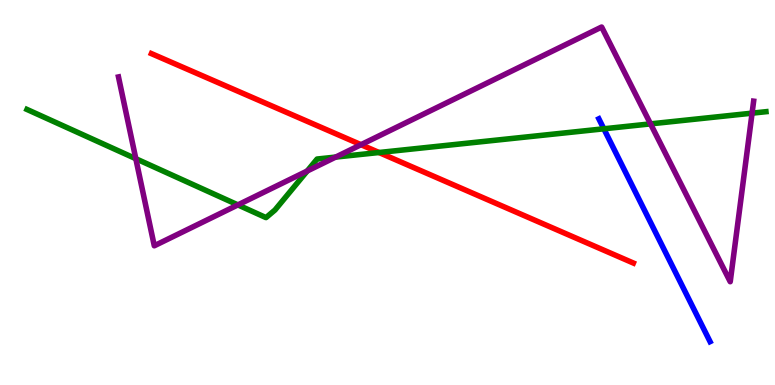[{'lines': ['blue', 'red'], 'intersections': []}, {'lines': ['green', 'red'], 'intersections': [{'x': 4.89, 'y': 6.04}]}, {'lines': ['purple', 'red'], 'intersections': [{'x': 4.66, 'y': 6.24}]}, {'lines': ['blue', 'green'], 'intersections': [{'x': 7.79, 'y': 6.65}]}, {'lines': ['blue', 'purple'], 'intersections': []}, {'lines': ['green', 'purple'], 'intersections': [{'x': 1.75, 'y': 5.88}, {'x': 3.07, 'y': 4.68}, {'x': 3.96, 'y': 5.56}, {'x': 4.33, 'y': 5.92}, {'x': 8.39, 'y': 6.78}, {'x': 9.7, 'y': 7.06}]}]